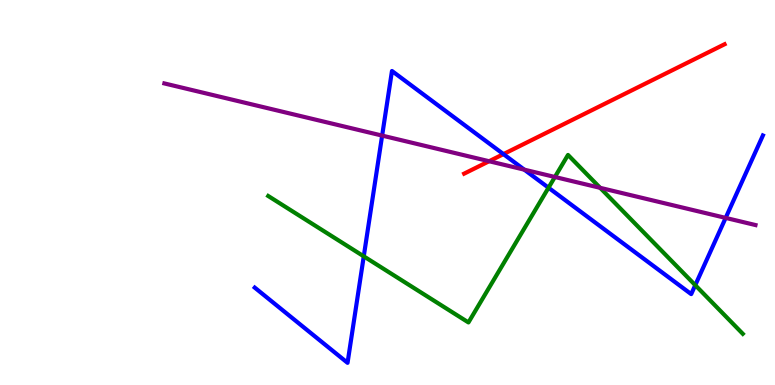[{'lines': ['blue', 'red'], 'intersections': [{'x': 6.5, 'y': 6.0}]}, {'lines': ['green', 'red'], 'intersections': []}, {'lines': ['purple', 'red'], 'intersections': [{'x': 6.31, 'y': 5.81}]}, {'lines': ['blue', 'green'], 'intersections': [{'x': 4.69, 'y': 3.34}, {'x': 7.08, 'y': 5.12}, {'x': 8.97, 'y': 2.59}]}, {'lines': ['blue', 'purple'], 'intersections': [{'x': 4.93, 'y': 6.48}, {'x': 6.77, 'y': 5.59}, {'x': 9.36, 'y': 4.34}]}, {'lines': ['green', 'purple'], 'intersections': [{'x': 7.16, 'y': 5.4}, {'x': 7.74, 'y': 5.12}]}]